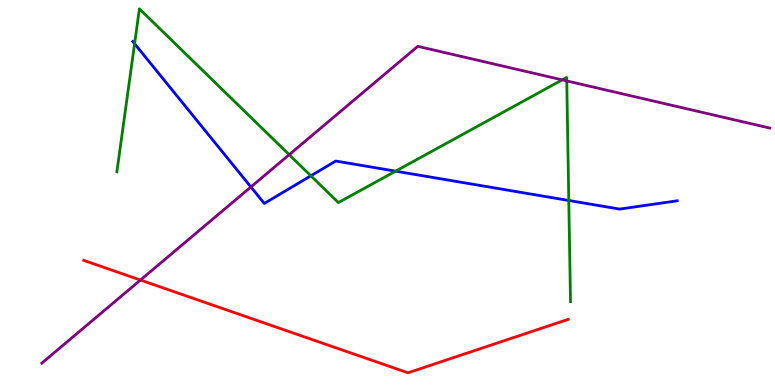[{'lines': ['blue', 'red'], 'intersections': []}, {'lines': ['green', 'red'], 'intersections': []}, {'lines': ['purple', 'red'], 'intersections': [{'x': 1.81, 'y': 2.73}]}, {'lines': ['blue', 'green'], 'intersections': [{'x': 1.74, 'y': 8.86}, {'x': 4.01, 'y': 5.43}, {'x': 5.11, 'y': 5.55}, {'x': 7.34, 'y': 4.79}]}, {'lines': ['blue', 'purple'], 'intersections': [{'x': 3.24, 'y': 5.14}]}, {'lines': ['green', 'purple'], 'intersections': [{'x': 3.73, 'y': 5.98}, {'x': 7.25, 'y': 7.93}, {'x': 7.31, 'y': 7.9}]}]